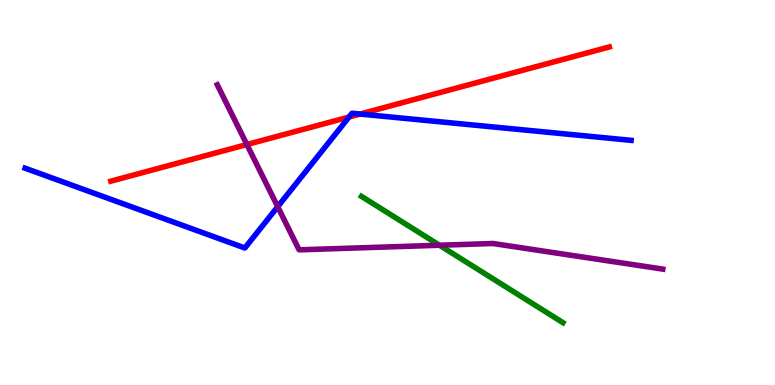[{'lines': ['blue', 'red'], 'intersections': [{'x': 4.5, 'y': 6.96}, {'x': 4.65, 'y': 7.04}]}, {'lines': ['green', 'red'], 'intersections': []}, {'lines': ['purple', 'red'], 'intersections': [{'x': 3.19, 'y': 6.25}]}, {'lines': ['blue', 'green'], 'intersections': []}, {'lines': ['blue', 'purple'], 'intersections': [{'x': 3.58, 'y': 4.63}]}, {'lines': ['green', 'purple'], 'intersections': [{'x': 5.67, 'y': 3.63}]}]